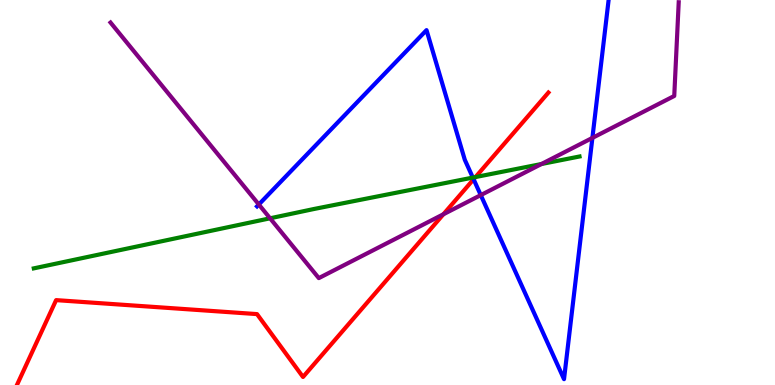[{'lines': ['blue', 'red'], 'intersections': [{'x': 6.11, 'y': 5.34}]}, {'lines': ['green', 'red'], 'intersections': [{'x': 6.14, 'y': 5.4}]}, {'lines': ['purple', 'red'], 'intersections': [{'x': 5.72, 'y': 4.43}]}, {'lines': ['blue', 'green'], 'intersections': [{'x': 6.1, 'y': 5.39}]}, {'lines': ['blue', 'purple'], 'intersections': [{'x': 3.34, 'y': 4.69}, {'x': 6.2, 'y': 4.93}, {'x': 7.64, 'y': 6.42}]}, {'lines': ['green', 'purple'], 'intersections': [{'x': 3.48, 'y': 4.33}, {'x': 6.99, 'y': 5.74}]}]